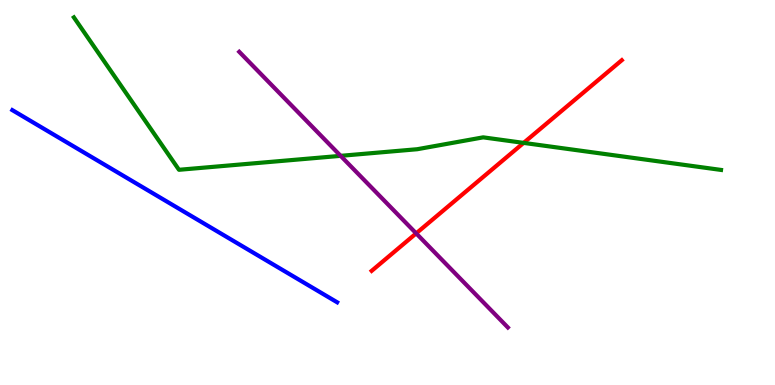[{'lines': ['blue', 'red'], 'intersections': []}, {'lines': ['green', 'red'], 'intersections': [{'x': 6.76, 'y': 6.29}]}, {'lines': ['purple', 'red'], 'intersections': [{'x': 5.37, 'y': 3.94}]}, {'lines': ['blue', 'green'], 'intersections': []}, {'lines': ['blue', 'purple'], 'intersections': []}, {'lines': ['green', 'purple'], 'intersections': [{'x': 4.4, 'y': 5.95}]}]